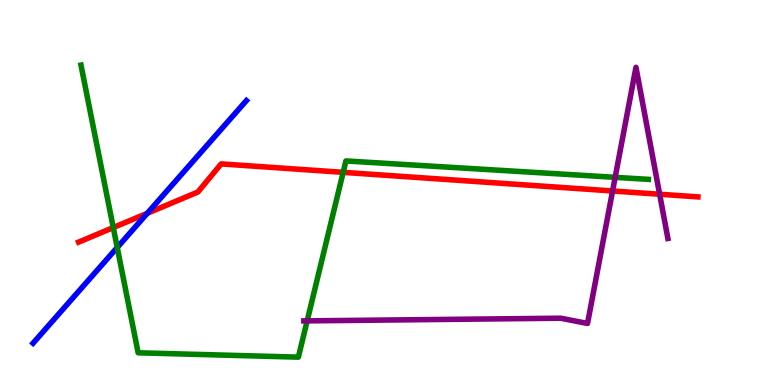[{'lines': ['blue', 'red'], 'intersections': [{'x': 1.9, 'y': 4.46}]}, {'lines': ['green', 'red'], 'intersections': [{'x': 1.46, 'y': 4.09}, {'x': 4.43, 'y': 5.52}]}, {'lines': ['purple', 'red'], 'intersections': [{'x': 7.9, 'y': 5.04}, {'x': 8.51, 'y': 4.95}]}, {'lines': ['blue', 'green'], 'intersections': [{'x': 1.51, 'y': 3.57}]}, {'lines': ['blue', 'purple'], 'intersections': []}, {'lines': ['green', 'purple'], 'intersections': [{'x': 3.96, 'y': 1.67}, {'x': 7.94, 'y': 5.39}]}]